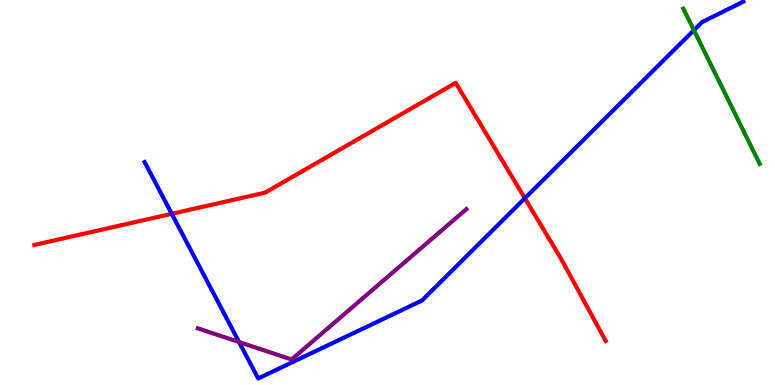[{'lines': ['blue', 'red'], 'intersections': [{'x': 2.22, 'y': 4.45}, {'x': 6.77, 'y': 4.85}]}, {'lines': ['green', 'red'], 'intersections': []}, {'lines': ['purple', 'red'], 'intersections': []}, {'lines': ['blue', 'green'], 'intersections': [{'x': 8.95, 'y': 9.22}]}, {'lines': ['blue', 'purple'], 'intersections': [{'x': 3.08, 'y': 1.12}]}, {'lines': ['green', 'purple'], 'intersections': []}]